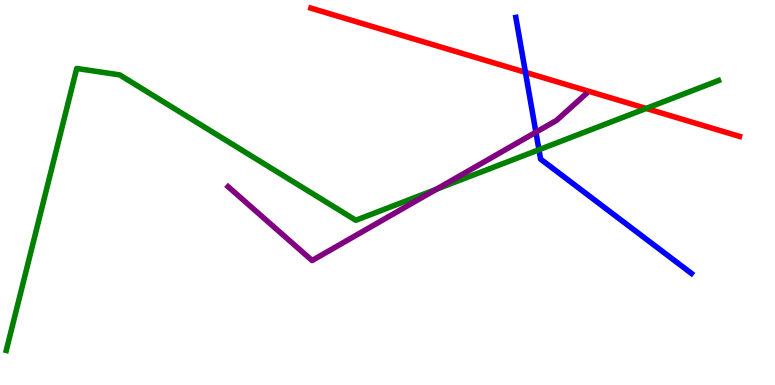[{'lines': ['blue', 'red'], 'intersections': [{'x': 6.78, 'y': 8.12}]}, {'lines': ['green', 'red'], 'intersections': [{'x': 8.34, 'y': 7.18}]}, {'lines': ['purple', 'red'], 'intersections': []}, {'lines': ['blue', 'green'], 'intersections': [{'x': 6.95, 'y': 6.11}]}, {'lines': ['blue', 'purple'], 'intersections': [{'x': 6.91, 'y': 6.57}]}, {'lines': ['green', 'purple'], 'intersections': [{'x': 5.63, 'y': 5.09}]}]